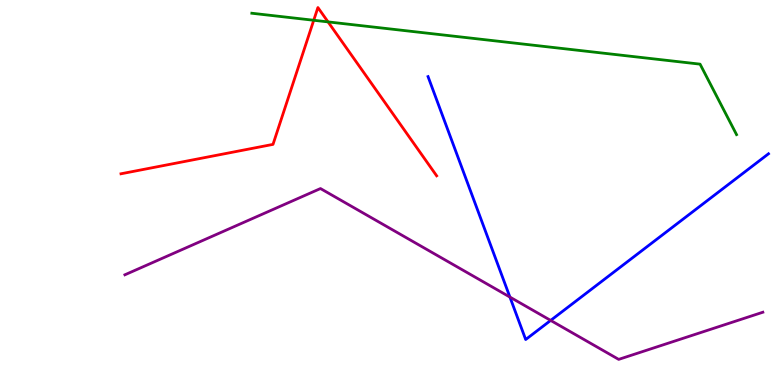[{'lines': ['blue', 'red'], 'intersections': []}, {'lines': ['green', 'red'], 'intersections': [{'x': 4.05, 'y': 9.47}, {'x': 4.23, 'y': 9.43}]}, {'lines': ['purple', 'red'], 'intersections': []}, {'lines': ['blue', 'green'], 'intersections': []}, {'lines': ['blue', 'purple'], 'intersections': [{'x': 6.58, 'y': 2.28}, {'x': 7.11, 'y': 1.68}]}, {'lines': ['green', 'purple'], 'intersections': []}]